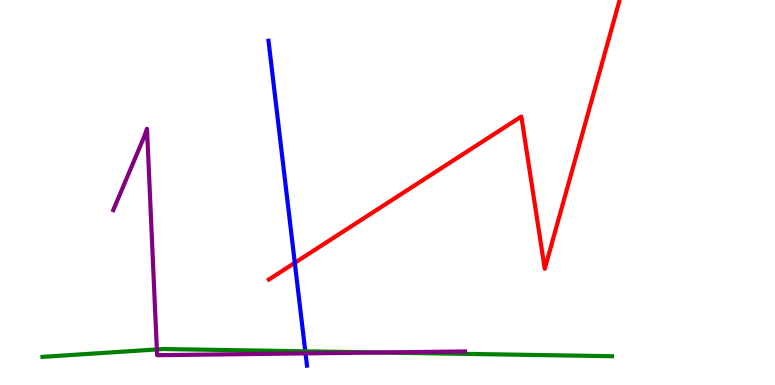[{'lines': ['blue', 'red'], 'intersections': [{'x': 3.8, 'y': 3.17}]}, {'lines': ['green', 'red'], 'intersections': []}, {'lines': ['purple', 'red'], 'intersections': []}, {'lines': ['blue', 'green'], 'intersections': [{'x': 3.94, 'y': 0.875}]}, {'lines': ['blue', 'purple'], 'intersections': [{'x': 3.94, 'y': 0.821}]}, {'lines': ['green', 'purple'], 'intersections': [{'x': 2.02, 'y': 0.924}, {'x': 4.9, 'y': 0.844}]}]